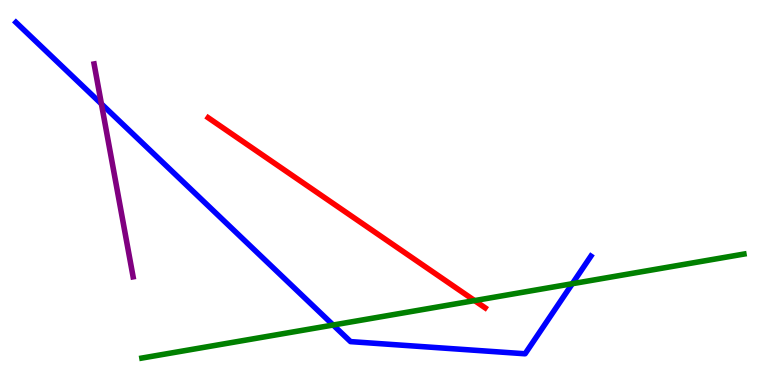[{'lines': ['blue', 'red'], 'intersections': []}, {'lines': ['green', 'red'], 'intersections': [{'x': 6.12, 'y': 2.19}]}, {'lines': ['purple', 'red'], 'intersections': []}, {'lines': ['blue', 'green'], 'intersections': [{'x': 4.3, 'y': 1.56}, {'x': 7.38, 'y': 2.63}]}, {'lines': ['blue', 'purple'], 'intersections': [{'x': 1.31, 'y': 7.3}]}, {'lines': ['green', 'purple'], 'intersections': []}]